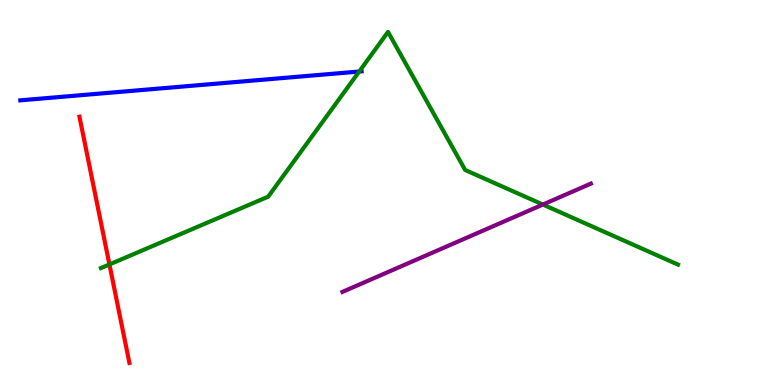[{'lines': ['blue', 'red'], 'intersections': []}, {'lines': ['green', 'red'], 'intersections': [{'x': 1.41, 'y': 3.13}]}, {'lines': ['purple', 'red'], 'intersections': []}, {'lines': ['blue', 'green'], 'intersections': [{'x': 4.64, 'y': 8.14}]}, {'lines': ['blue', 'purple'], 'intersections': []}, {'lines': ['green', 'purple'], 'intersections': [{'x': 7.0, 'y': 4.69}]}]